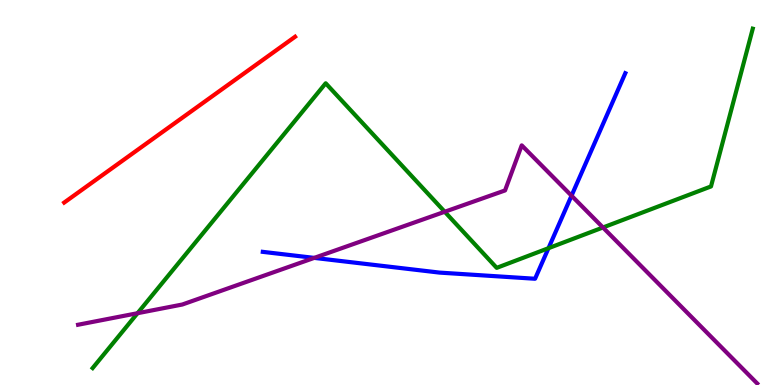[{'lines': ['blue', 'red'], 'intersections': []}, {'lines': ['green', 'red'], 'intersections': []}, {'lines': ['purple', 'red'], 'intersections': []}, {'lines': ['blue', 'green'], 'intersections': [{'x': 7.08, 'y': 3.55}]}, {'lines': ['blue', 'purple'], 'intersections': [{'x': 4.05, 'y': 3.3}, {'x': 7.37, 'y': 4.92}]}, {'lines': ['green', 'purple'], 'intersections': [{'x': 1.77, 'y': 1.86}, {'x': 5.74, 'y': 4.5}, {'x': 7.78, 'y': 4.09}]}]